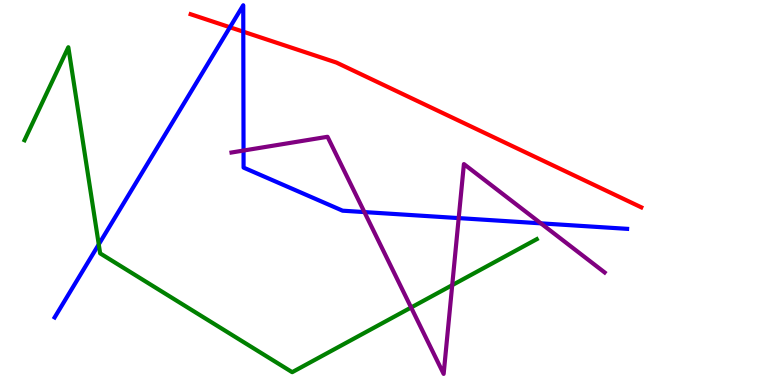[{'lines': ['blue', 'red'], 'intersections': [{'x': 2.97, 'y': 9.29}, {'x': 3.14, 'y': 9.18}]}, {'lines': ['green', 'red'], 'intersections': []}, {'lines': ['purple', 'red'], 'intersections': []}, {'lines': ['blue', 'green'], 'intersections': [{'x': 1.27, 'y': 3.65}]}, {'lines': ['blue', 'purple'], 'intersections': [{'x': 3.14, 'y': 6.09}, {'x': 4.7, 'y': 4.49}, {'x': 5.92, 'y': 4.34}, {'x': 6.98, 'y': 4.2}]}, {'lines': ['green', 'purple'], 'intersections': [{'x': 5.3, 'y': 2.01}, {'x': 5.84, 'y': 2.59}]}]